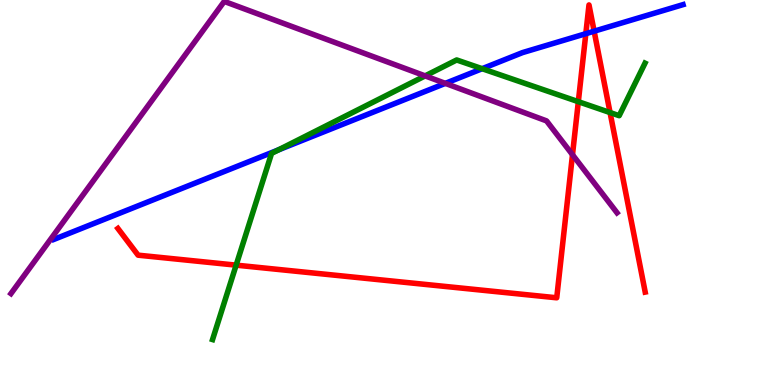[{'lines': ['blue', 'red'], 'intersections': [{'x': 7.56, 'y': 9.13}, {'x': 7.67, 'y': 9.19}]}, {'lines': ['green', 'red'], 'intersections': [{'x': 3.05, 'y': 3.11}, {'x': 7.46, 'y': 7.36}, {'x': 7.87, 'y': 7.08}]}, {'lines': ['purple', 'red'], 'intersections': [{'x': 7.39, 'y': 5.98}]}, {'lines': ['blue', 'green'], 'intersections': [{'x': 3.59, 'y': 6.11}, {'x': 6.22, 'y': 8.22}]}, {'lines': ['blue', 'purple'], 'intersections': [{'x': 5.75, 'y': 7.83}]}, {'lines': ['green', 'purple'], 'intersections': [{'x': 5.49, 'y': 8.03}]}]